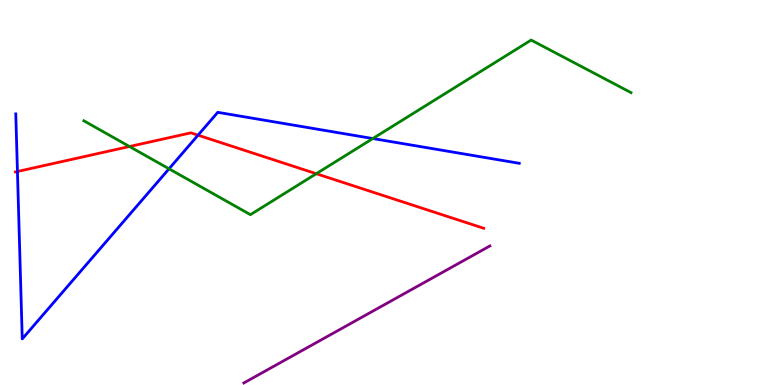[{'lines': ['blue', 'red'], 'intersections': [{'x': 0.225, 'y': 5.55}, {'x': 2.56, 'y': 6.49}]}, {'lines': ['green', 'red'], 'intersections': [{'x': 1.67, 'y': 6.19}, {'x': 4.08, 'y': 5.49}]}, {'lines': ['purple', 'red'], 'intersections': []}, {'lines': ['blue', 'green'], 'intersections': [{'x': 2.18, 'y': 5.62}, {'x': 4.81, 'y': 6.4}]}, {'lines': ['blue', 'purple'], 'intersections': []}, {'lines': ['green', 'purple'], 'intersections': []}]